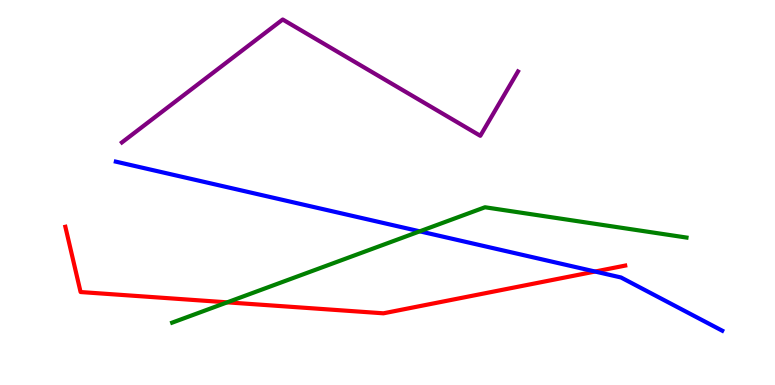[{'lines': ['blue', 'red'], 'intersections': [{'x': 7.68, 'y': 2.95}]}, {'lines': ['green', 'red'], 'intersections': [{'x': 2.93, 'y': 2.15}]}, {'lines': ['purple', 'red'], 'intersections': []}, {'lines': ['blue', 'green'], 'intersections': [{'x': 5.42, 'y': 3.99}]}, {'lines': ['blue', 'purple'], 'intersections': []}, {'lines': ['green', 'purple'], 'intersections': []}]